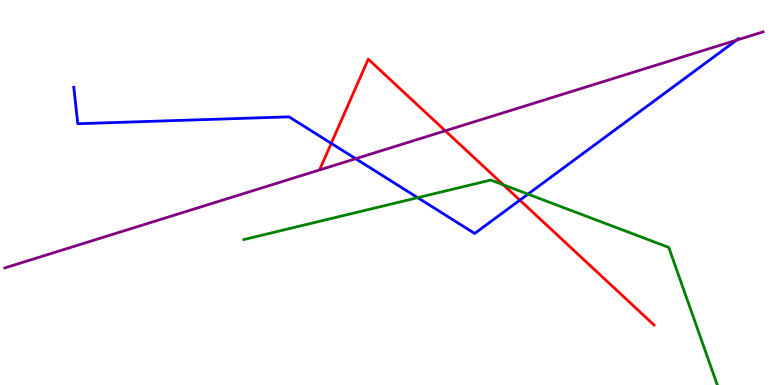[{'lines': ['blue', 'red'], 'intersections': [{'x': 4.27, 'y': 6.28}, {'x': 6.71, 'y': 4.8}]}, {'lines': ['green', 'red'], 'intersections': [{'x': 6.5, 'y': 5.2}]}, {'lines': ['purple', 'red'], 'intersections': [{'x': 5.75, 'y': 6.6}]}, {'lines': ['blue', 'green'], 'intersections': [{'x': 5.39, 'y': 4.87}, {'x': 6.81, 'y': 4.96}]}, {'lines': ['blue', 'purple'], 'intersections': [{'x': 4.59, 'y': 5.88}, {'x': 9.5, 'y': 8.96}]}, {'lines': ['green', 'purple'], 'intersections': []}]